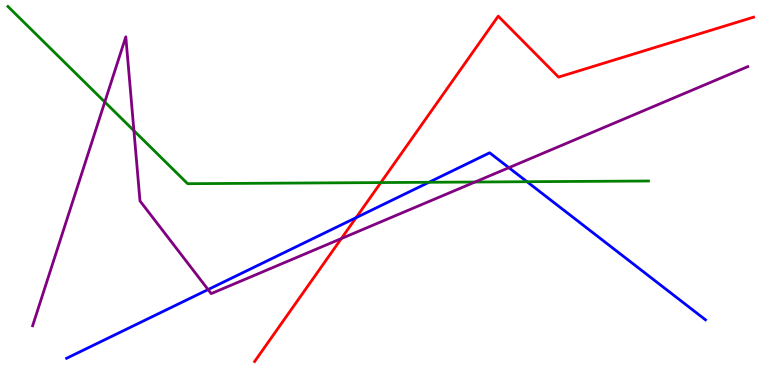[{'lines': ['blue', 'red'], 'intersections': [{'x': 4.59, 'y': 4.35}]}, {'lines': ['green', 'red'], 'intersections': [{'x': 4.91, 'y': 5.26}]}, {'lines': ['purple', 'red'], 'intersections': [{'x': 4.4, 'y': 3.8}]}, {'lines': ['blue', 'green'], 'intersections': [{'x': 5.53, 'y': 5.27}, {'x': 6.8, 'y': 5.28}]}, {'lines': ['blue', 'purple'], 'intersections': [{'x': 2.68, 'y': 2.48}, {'x': 6.57, 'y': 5.64}]}, {'lines': ['green', 'purple'], 'intersections': [{'x': 1.35, 'y': 7.35}, {'x': 1.73, 'y': 6.6}, {'x': 6.13, 'y': 5.27}]}]